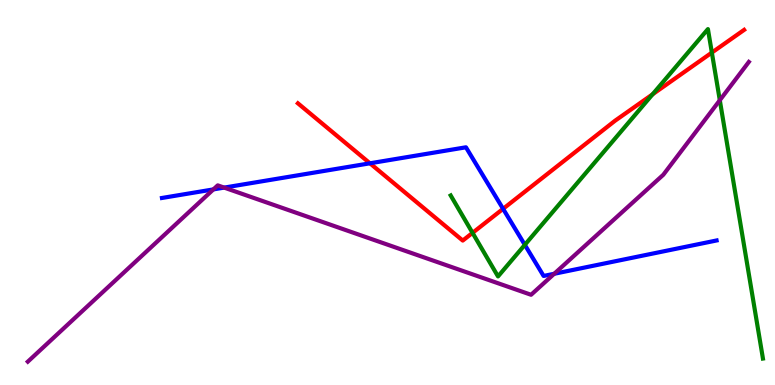[{'lines': ['blue', 'red'], 'intersections': [{'x': 4.77, 'y': 5.76}, {'x': 6.49, 'y': 4.58}]}, {'lines': ['green', 'red'], 'intersections': [{'x': 6.1, 'y': 3.95}, {'x': 8.42, 'y': 7.55}, {'x': 9.19, 'y': 8.63}]}, {'lines': ['purple', 'red'], 'intersections': []}, {'lines': ['blue', 'green'], 'intersections': [{'x': 6.77, 'y': 3.64}]}, {'lines': ['blue', 'purple'], 'intersections': [{'x': 2.75, 'y': 5.08}, {'x': 2.89, 'y': 5.13}, {'x': 7.15, 'y': 2.89}]}, {'lines': ['green', 'purple'], 'intersections': [{'x': 9.29, 'y': 7.4}]}]